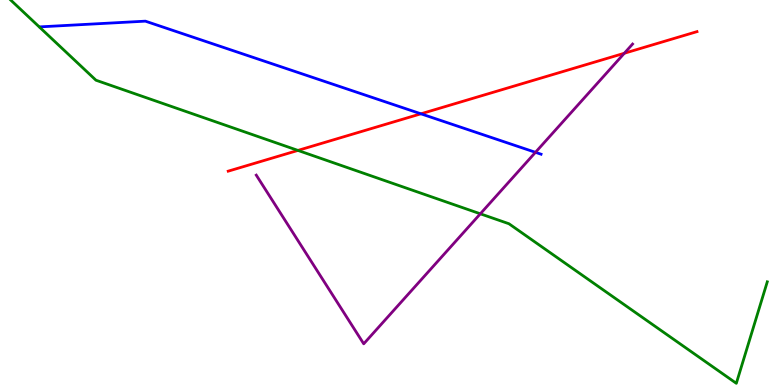[{'lines': ['blue', 'red'], 'intersections': [{'x': 5.43, 'y': 7.04}]}, {'lines': ['green', 'red'], 'intersections': [{'x': 3.84, 'y': 6.09}]}, {'lines': ['purple', 'red'], 'intersections': [{'x': 8.06, 'y': 8.62}]}, {'lines': ['blue', 'green'], 'intersections': []}, {'lines': ['blue', 'purple'], 'intersections': [{'x': 6.91, 'y': 6.04}]}, {'lines': ['green', 'purple'], 'intersections': [{'x': 6.2, 'y': 4.45}]}]